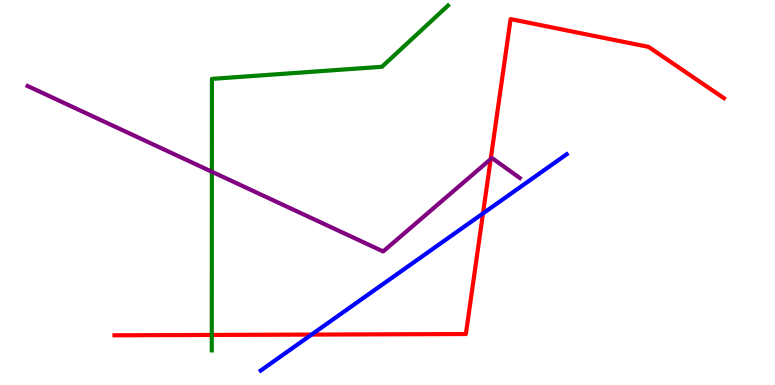[{'lines': ['blue', 'red'], 'intersections': [{'x': 4.02, 'y': 1.31}, {'x': 6.23, 'y': 4.46}]}, {'lines': ['green', 'red'], 'intersections': [{'x': 2.73, 'y': 1.3}]}, {'lines': ['purple', 'red'], 'intersections': [{'x': 6.33, 'y': 5.87}]}, {'lines': ['blue', 'green'], 'intersections': []}, {'lines': ['blue', 'purple'], 'intersections': []}, {'lines': ['green', 'purple'], 'intersections': [{'x': 2.73, 'y': 5.54}]}]